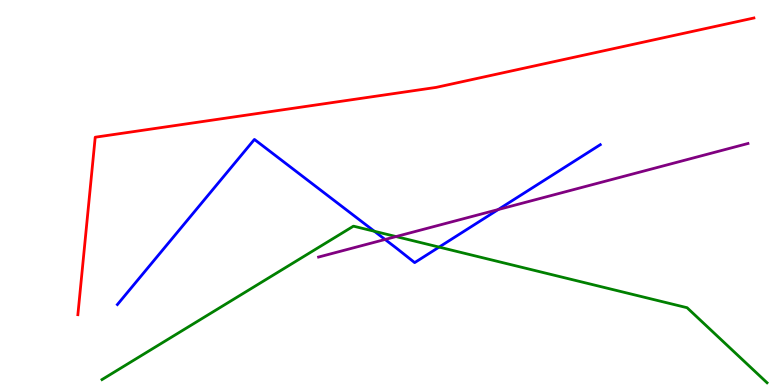[{'lines': ['blue', 'red'], 'intersections': []}, {'lines': ['green', 'red'], 'intersections': []}, {'lines': ['purple', 'red'], 'intersections': []}, {'lines': ['blue', 'green'], 'intersections': [{'x': 4.83, 'y': 3.99}, {'x': 5.67, 'y': 3.58}]}, {'lines': ['blue', 'purple'], 'intersections': [{'x': 4.97, 'y': 3.78}, {'x': 6.43, 'y': 4.56}]}, {'lines': ['green', 'purple'], 'intersections': [{'x': 5.11, 'y': 3.86}]}]